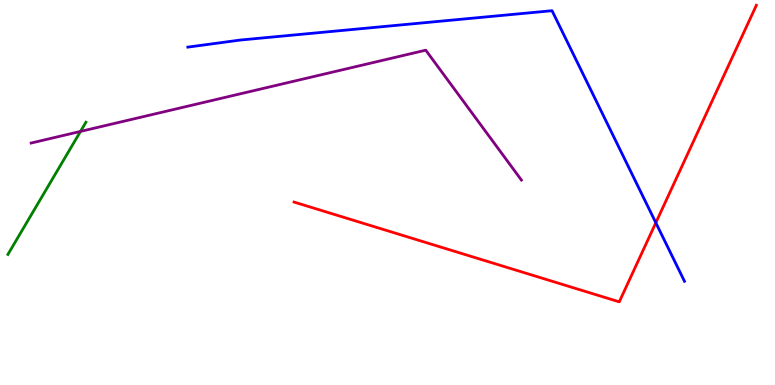[{'lines': ['blue', 'red'], 'intersections': [{'x': 8.46, 'y': 4.21}]}, {'lines': ['green', 'red'], 'intersections': []}, {'lines': ['purple', 'red'], 'intersections': []}, {'lines': ['blue', 'green'], 'intersections': []}, {'lines': ['blue', 'purple'], 'intersections': []}, {'lines': ['green', 'purple'], 'intersections': [{'x': 1.04, 'y': 6.59}]}]